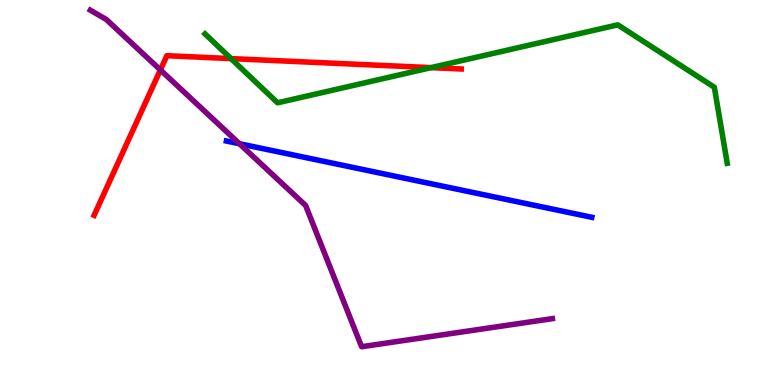[{'lines': ['blue', 'red'], 'intersections': []}, {'lines': ['green', 'red'], 'intersections': [{'x': 2.98, 'y': 8.48}, {'x': 5.56, 'y': 8.24}]}, {'lines': ['purple', 'red'], 'intersections': [{'x': 2.07, 'y': 8.18}]}, {'lines': ['blue', 'green'], 'intersections': []}, {'lines': ['blue', 'purple'], 'intersections': [{'x': 3.09, 'y': 6.27}]}, {'lines': ['green', 'purple'], 'intersections': []}]